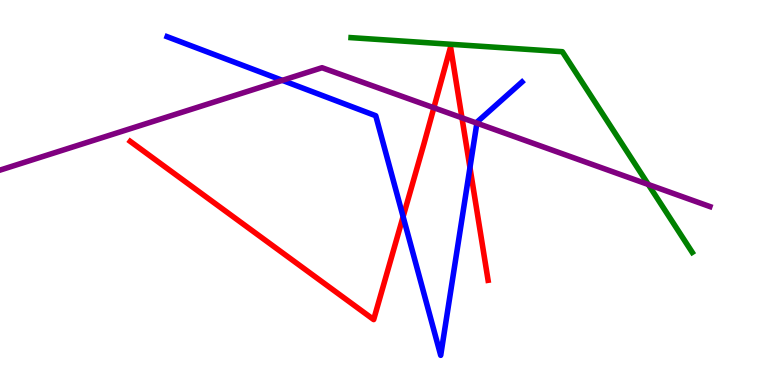[{'lines': ['blue', 'red'], 'intersections': [{'x': 5.2, 'y': 4.37}, {'x': 6.06, 'y': 5.65}]}, {'lines': ['green', 'red'], 'intersections': []}, {'lines': ['purple', 'red'], 'intersections': [{'x': 5.6, 'y': 7.2}, {'x': 5.96, 'y': 6.94}]}, {'lines': ['blue', 'green'], 'intersections': []}, {'lines': ['blue', 'purple'], 'intersections': [{'x': 3.64, 'y': 7.91}, {'x': 6.15, 'y': 6.8}]}, {'lines': ['green', 'purple'], 'intersections': [{'x': 8.37, 'y': 5.21}]}]